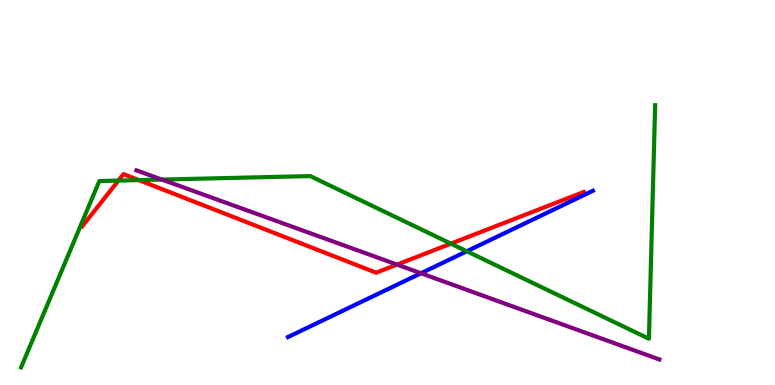[{'lines': ['blue', 'red'], 'intersections': []}, {'lines': ['green', 'red'], 'intersections': [{'x': 1.53, 'y': 5.31}, {'x': 1.79, 'y': 5.32}, {'x': 5.82, 'y': 3.67}]}, {'lines': ['purple', 'red'], 'intersections': [{'x': 5.12, 'y': 3.13}]}, {'lines': ['blue', 'green'], 'intersections': [{'x': 6.02, 'y': 3.47}]}, {'lines': ['blue', 'purple'], 'intersections': [{'x': 5.43, 'y': 2.9}]}, {'lines': ['green', 'purple'], 'intersections': [{'x': 2.09, 'y': 5.34}]}]